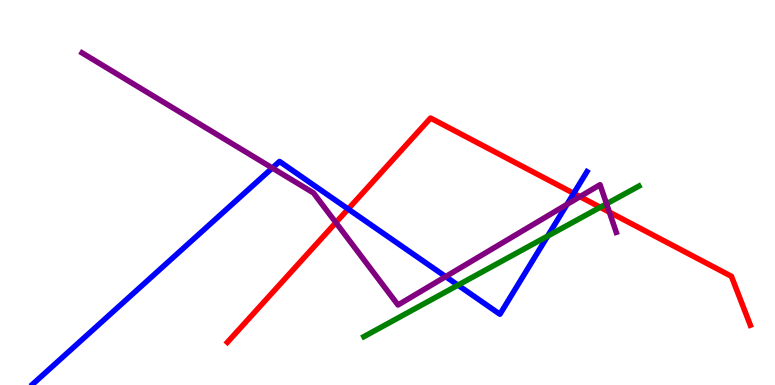[{'lines': ['blue', 'red'], 'intersections': [{'x': 4.49, 'y': 4.57}, {'x': 7.4, 'y': 4.98}]}, {'lines': ['green', 'red'], 'intersections': [{'x': 7.74, 'y': 4.62}]}, {'lines': ['purple', 'red'], 'intersections': [{'x': 4.33, 'y': 4.22}, {'x': 7.48, 'y': 4.89}, {'x': 7.86, 'y': 4.49}]}, {'lines': ['blue', 'green'], 'intersections': [{'x': 5.91, 'y': 2.59}, {'x': 7.07, 'y': 3.87}]}, {'lines': ['blue', 'purple'], 'intersections': [{'x': 3.51, 'y': 5.64}, {'x': 5.75, 'y': 2.82}, {'x': 7.32, 'y': 4.69}]}, {'lines': ['green', 'purple'], 'intersections': [{'x': 7.83, 'y': 4.71}]}]